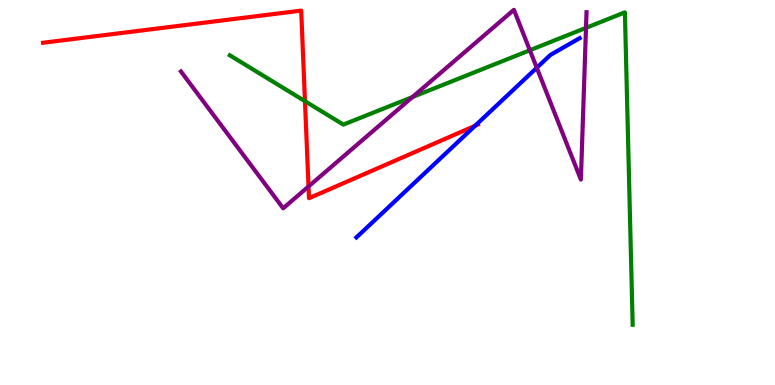[{'lines': ['blue', 'red'], 'intersections': [{'x': 6.13, 'y': 6.73}]}, {'lines': ['green', 'red'], 'intersections': [{'x': 3.94, 'y': 7.37}]}, {'lines': ['purple', 'red'], 'intersections': [{'x': 3.98, 'y': 5.16}]}, {'lines': ['blue', 'green'], 'intersections': []}, {'lines': ['blue', 'purple'], 'intersections': [{'x': 6.93, 'y': 8.24}]}, {'lines': ['green', 'purple'], 'intersections': [{'x': 5.32, 'y': 7.48}, {'x': 6.84, 'y': 8.7}, {'x': 7.56, 'y': 9.28}]}]